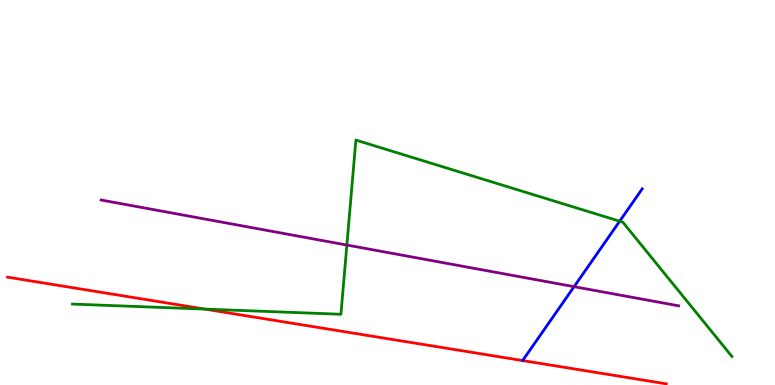[{'lines': ['blue', 'red'], 'intersections': []}, {'lines': ['green', 'red'], 'intersections': [{'x': 2.64, 'y': 1.97}]}, {'lines': ['purple', 'red'], 'intersections': []}, {'lines': ['blue', 'green'], 'intersections': [{'x': 8.0, 'y': 4.25}]}, {'lines': ['blue', 'purple'], 'intersections': [{'x': 7.41, 'y': 2.55}]}, {'lines': ['green', 'purple'], 'intersections': [{'x': 4.48, 'y': 3.64}]}]